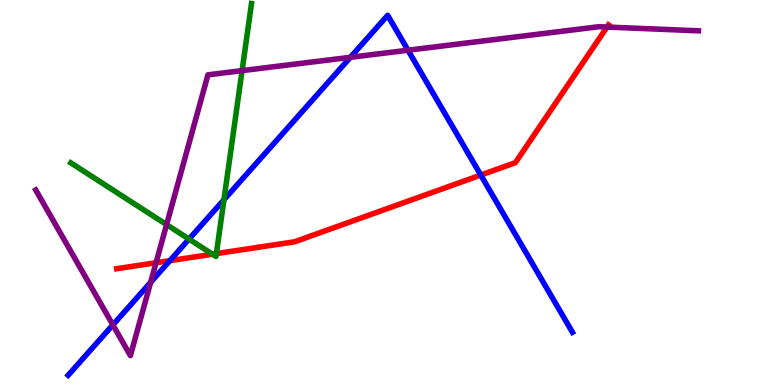[{'lines': ['blue', 'red'], 'intersections': [{'x': 2.19, 'y': 3.23}, {'x': 6.2, 'y': 5.45}]}, {'lines': ['green', 'red'], 'intersections': [{'x': 2.74, 'y': 3.4}, {'x': 2.79, 'y': 3.41}]}, {'lines': ['purple', 'red'], 'intersections': [{'x': 2.01, 'y': 3.18}, {'x': 7.83, 'y': 9.3}]}, {'lines': ['blue', 'green'], 'intersections': [{'x': 2.44, 'y': 3.79}, {'x': 2.89, 'y': 4.81}]}, {'lines': ['blue', 'purple'], 'intersections': [{'x': 1.46, 'y': 1.56}, {'x': 1.94, 'y': 2.67}, {'x': 4.52, 'y': 8.51}, {'x': 5.26, 'y': 8.7}]}, {'lines': ['green', 'purple'], 'intersections': [{'x': 2.15, 'y': 4.17}, {'x': 3.12, 'y': 8.17}]}]